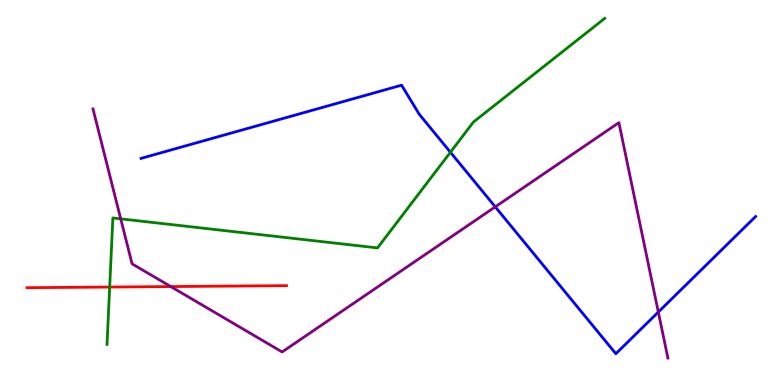[{'lines': ['blue', 'red'], 'intersections': []}, {'lines': ['green', 'red'], 'intersections': [{'x': 1.42, 'y': 2.54}]}, {'lines': ['purple', 'red'], 'intersections': [{'x': 2.2, 'y': 2.56}]}, {'lines': ['blue', 'green'], 'intersections': [{'x': 5.81, 'y': 6.05}]}, {'lines': ['blue', 'purple'], 'intersections': [{'x': 6.39, 'y': 4.63}, {'x': 8.49, 'y': 1.89}]}, {'lines': ['green', 'purple'], 'intersections': [{'x': 1.56, 'y': 4.32}]}]